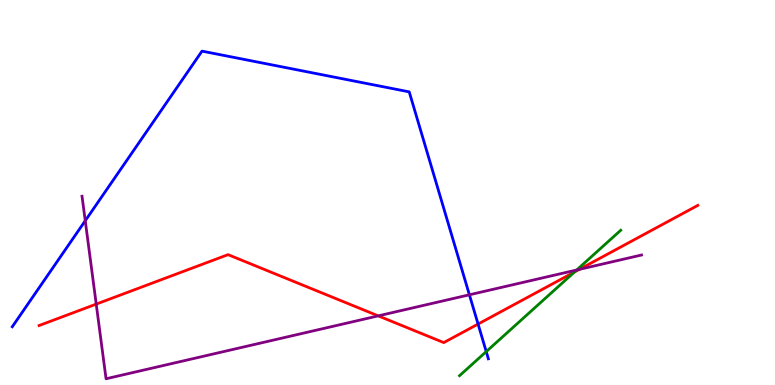[{'lines': ['blue', 'red'], 'intersections': [{'x': 6.17, 'y': 1.58}]}, {'lines': ['green', 'red'], 'intersections': [{'x': 7.41, 'y': 2.94}]}, {'lines': ['purple', 'red'], 'intersections': [{'x': 1.24, 'y': 2.1}, {'x': 4.88, 'y': 1.8}, {'x': 7.47, 'y': 3.0}]}, {'lines': ['blue', 'green'], 'intersections': [{'x': 6.27, 'y': 0.867}]}, {'lines': ['blue', 'purple'], 'intersections': [{'x': 1.1, 'y': 4.27}, {'x': 6.06, 'y': 2.34}]}, {'lines': ['green', 'purple'], 'intersections': [{'x': 7.44, 'y': 2.99}]}]